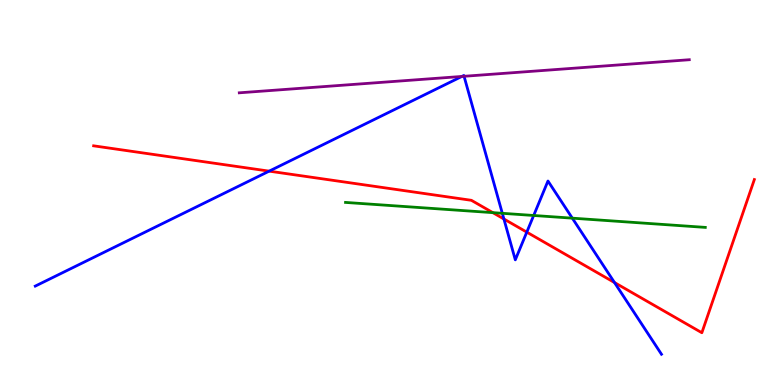[{'lines': ['blue', 'red'], 'intersections': [{'x': 3.47, 'y': 5.55}, {'x': 6.5, 'y': 4.31}, {'x': 6.8, 'y': 3.97}, {'x': 7.93, 'y': 2.66}]}, {'lines': ['green', 'red'], 'intersections': [{'x': 6.36, 'y': 4.48}]}, {'lines': ['purple', 'red'], 'intersections': []}, {'lines': ['blue', 'green'], 'intersections': [{'x': 6.48, 'y': 4.46}, {'x': 6.89, 'y': 4.4}, {'x': 7.38, 'y': 4.33}]}, {'lines': ['blue', 'purple'], 'intersections': [{'x': 5.96, 'y': 8.01}, {'x': 5.99, 'y': 8.02}]}, {'lines': ['green', 'purple'], 'intersections': []}]